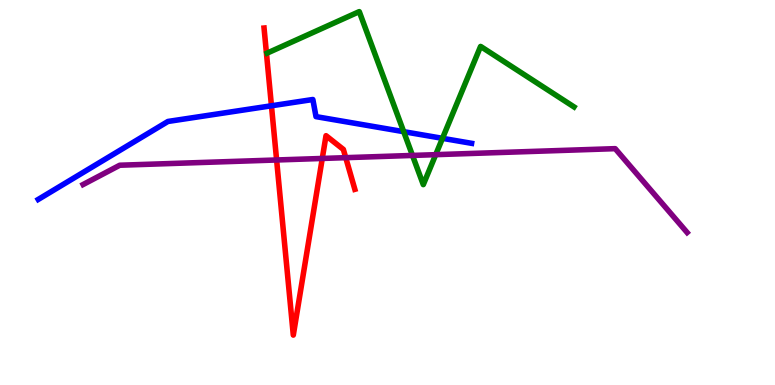[{'lines': ['blue', 'red'], 'intersections': [{'x': 3.5, 'y': 7.25}]}, {'lines': ['green', 'red'], 'intersections': []}, {'lines': ['purple', 'red'], 'intersections': [{'x': 3.57, 'y': 5.84}, {'x': 4.16, 'y': 5.88}, {'x': 4.46, 'y': 5.9}]}, {'lines': ['blue', 'green'], 'intersections': [{'x': 5.21, 'y': 6.58}, {'x': 5.71, 'y': 6.41}]}, {'lines': ['blue', 'purple'], 'intersections': []}, {'lines': ['green', 'purple'], 'intersections': [{'x': 5.32, 'y': 5.96}, {'x': 5.62, 'y': 5.98}]}]